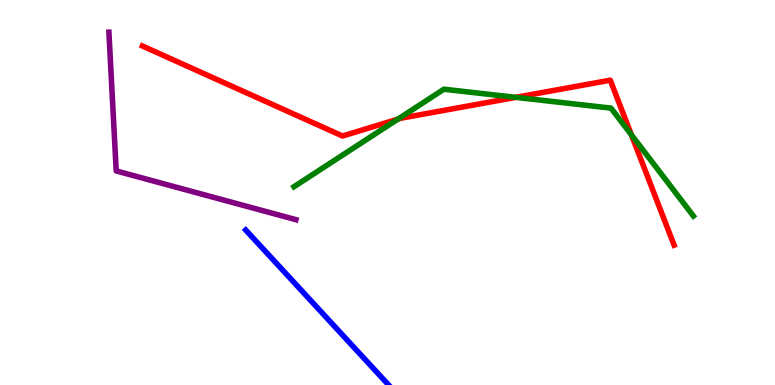[{'lines': ['blue', 'red'], 'intersections': []}, {'lines': ['green', 'red'], 'intersections': [{'x': 5.13, 'y': 6.91}, {'x': 6.66, 'y': 7.47}, {'x': 8.15, 'y': 6.5}]}, {'lines': ['purple', 'red'], 'intersections': []}, {'lines': ['blue', 'green'], 'intersections': []}, {'lines': ['blue', 'purple'], 'intersections': []}, {'lines': ['green', 'purple'], 'intersections': []}]